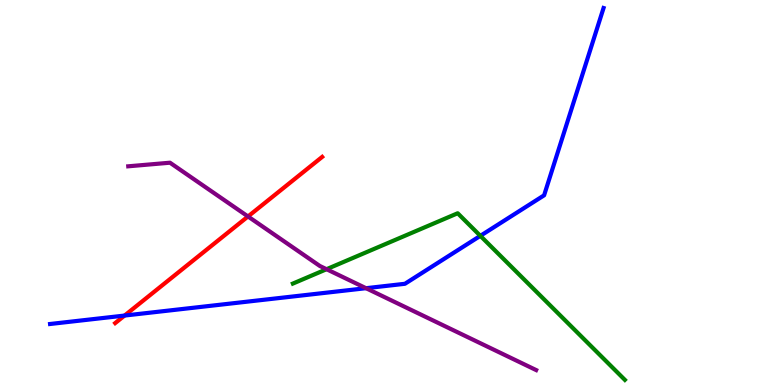[{'lines': ['blue', 'red'], 'intersections': [{'x': 1.61, 'y': 1.8}]}, {'lines': ['green', 'red'], 'intersections': []}, {'lines': ['purple', 'red'], 'intersections': [{'x': 3.2, 'y': 4.38}]}, {'lines': ['blue', 'green'], 'intersections': [{'x': 6.2, 'y': 3.87}]}, {'lines': ['blue', 'purple'], 'intersections': [{'x': 4.72, 'y': 2.51}]}, {'lines': ['green', 'purple'], 'intersections': [{'x': 4.21, 'y': 3.01}]}]